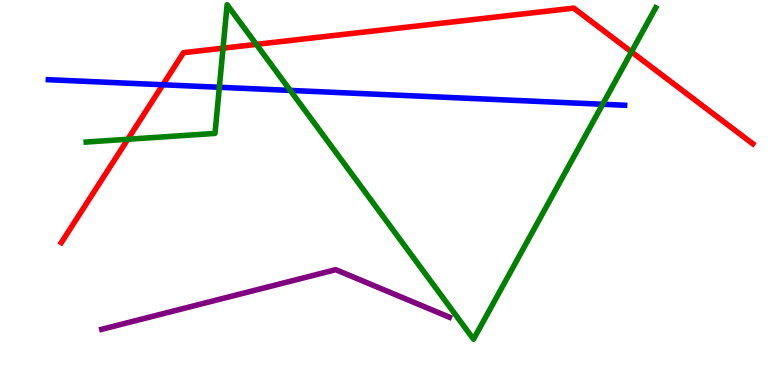[{'lines': ['blue', 'red'], 'intersections': [{'x': 2.1, 'y': 7.8}]}, {'lines': ['green', 'red'], 'intersections': [{'x': 1.65, 'y': 6.38}, {'x': 2.88, 'y': 8.75}, {'x': 3.31, 'y': 8.85}, {'x': 8.15, 'y': 8.65}]}, {'lines': ['purple', 'red'], 'intersections': []}, {'lines': ['blue', 'green'], 'intersections': [{'x': 2.83, 'y': 7.73}, {'x': 3.75, 'y': 7.65}, {'x': 7.78, 'y': 7.29}]}, {'lines': ['blue', 'purple'], 'intersections': []}, {'lines': ['green', 'purple'], 'intersections': []}]